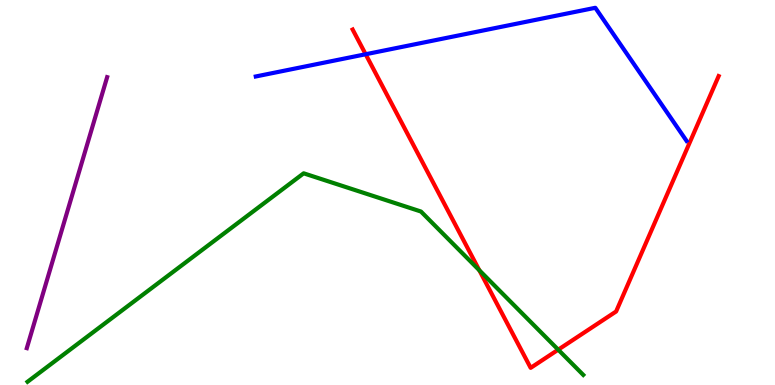[{'lines': ['blue', 'red'], 'intersections': [{'x': 4.72, 'y': 8.59}]}, {'lines': ['green', 'red'], 'intersections': [{'x': 6.18, 'y': 2.98}, {'x': 7.2, 'y': 0.917}]}, {'lines': ['purple', 'red'], 'intersections': []}, {'lines': ['blue', 'green'], 'intersections': []}, {'lines': ['blue', 'purple'], 'intersections': []}, {'lines': ['green', 'purple'], 'intersections': []}]